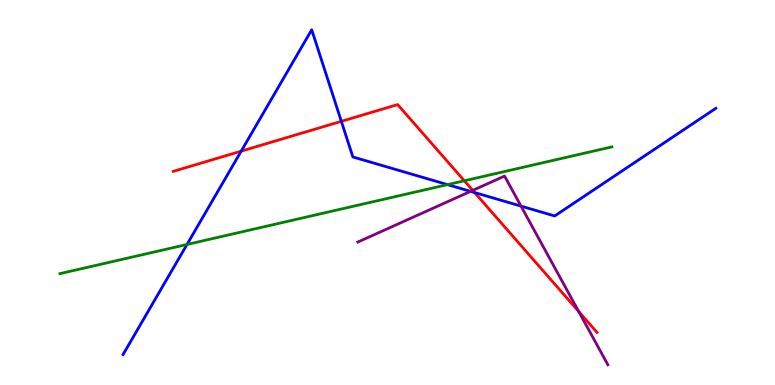[{'lines': ['blue', 'red'], 'intersections': [{'x': 3.11, 'y': 6.07}, {'x': 4.4, 'y': 6.85}, {'x': 6.12, 'y': 5.0}]}, {'lines': ['green', 'red'], 'intersections': [{'x': 5.99, 'y': 5.3}]}, {'lines': ['purple', 'red'], 'intersections': [{'x': 6.1, 'y': 5.05}, {'x': 7.47, 'y': 1.91}]}, {'lines': ['blue', 'green'], 'intersections': [{'x': 2.41, 'y': 3.65}, {'x': 5.77, 'y': 5.2}]}, {'lines': ['blue', 'purple'], 'intersections': [{'x': 6.07, 'y': 5.03}, {'x': 6.72, 'y': 4.65}]}, {'lines': ['green', 'purple'], 'intersections': []}]